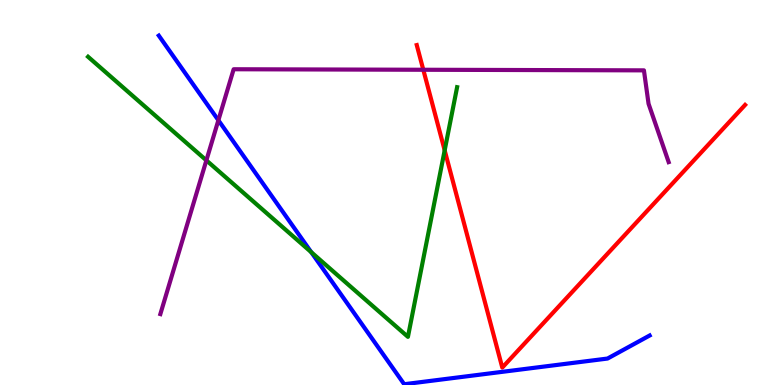[{'lines': ['blue', 'red'], 'intersections': []}, {'lines': ['green', 'red'], 'intersections': [{'x': 5.74, 'y': 6.1}]}, {'lines': ['purple', 'red'], 'intersections': [{'x': 5.46, 'y': 8.19}]}, {'lines': ['blue', 'green'], 'intersections': [{'x': 4.02, 'y': 3.45}]}, {'lines': ['blue', 'purple'], 'intersections': [{'x': 2.82, 'y': 6.88}]}, {'lines': ['green', 'purple'], 'intersections': [{'x': 2.66, 'y': 5.83}]}]